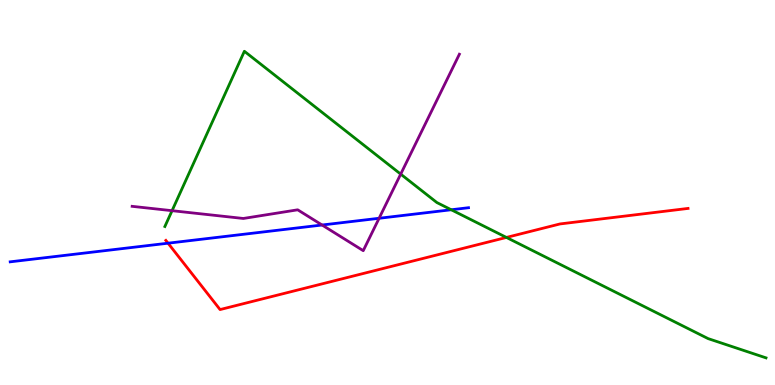[{'lines': ['blue', 'red'], 'intersections': [{'x': 2.17, 'y': 3.68}]}, {'lines': ['green', 'red'], 'intersections': [{'x': 6.53, 'y': 3.83}]}, {'lines': ['purple', 'red'], 'intersections': []}, {'lines': ['blue', 'green'], 'intersections': [{'x': 5.82, 'y': 4.55}]}, {'lines': ['blue', 'purple'], 'intersections': [{'x': 4.16, 'y': 4.16}, {'x': 4.89, 'y': 4.33}]}, {'lines': ['green', 'purple'], 'intersections': [{'x': 2.22, 'y': 4.53}, {'x': 5.17, 'y': 5.48}]}]